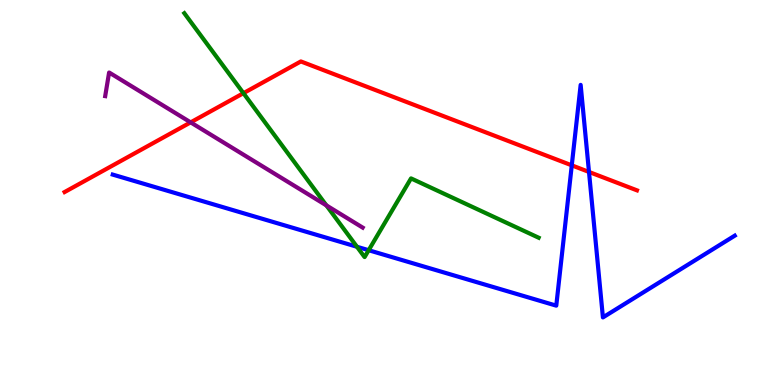[{'lines': ['blue', 'red'], 'intersections': [{'x': 7.38, 'y': 5.71}, {'x': 7.6, 'y': 5.53}]}, {'lines': ['green', 'red'], 'intersections': [{'x': 3.14, 'y': 7.58}]}, {'lines': ['purple', 'red'], 'intersections': [{'x': 2.46, 'y': 6.82}]}, {'lines': ['blue', 'green'], 'intersections': [{'x': 4.61, 'y': 3.59}, {'x': 4.76, 'y': 3.5}]}, {'lines': ['blue', 'purple'], 'intersections': []}, {'lines': ['green', 'purple'], 'intersections': [{'x': 4.21, 'y': 4.67}]}]